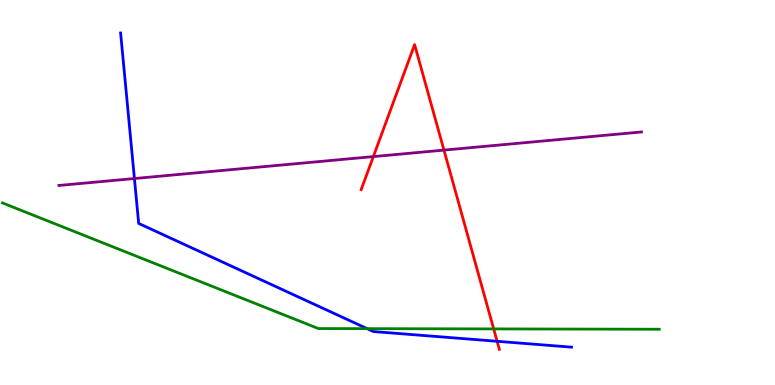[{'lines': ['blue', 'red'], 'intersections': [{'x': 6.41, 'y': 1.14}]}, {'lines': ['green', 'red'], 'intersections': [{'x': 6.37, 'y': 1.46}]}, {'lines': ['purple', 'red'], 'intersections': [{'x': 4.82, 'y': 5.93}, {'x': 5.73, 'y': 6.1}]}, {'lines': ['blue', 'green'], 'intersections': [{'x': 4.74, 'y': 1.46}]}, {'lines': ['blue', 'purple'], 'intersections': [{'x': 1.73, 'y': 5.36}]}, {'lines': ['green', 'purple'], 'intersections': []}]